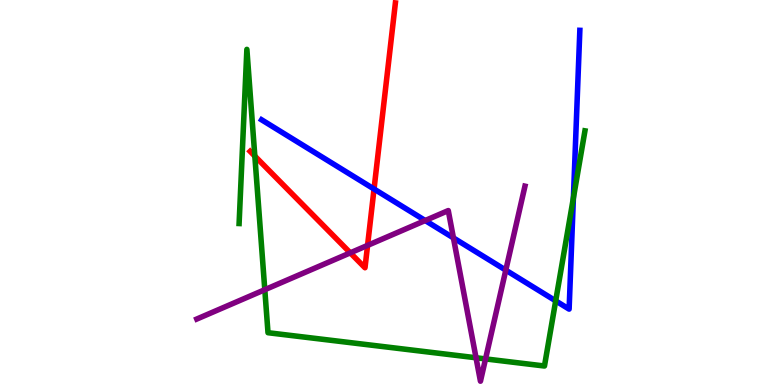[{'lines': ['blue', 'red'], 'intersections': [{'x': 4.83, 'y': 5.09}]}, {'lines': ['green', 'red'], 'intersections': [{'x': 3.29, 'y': 5.95}]}, {'lines': ['purple', 'red'], 'intersections': [{'x': 4.52, 'y': 3.43}, {'x': 4.74, 'y': 3.63}]}, {'lines': ['blue', 'green'], 'intersections': [{'x': 7.17, 'y': 2.19}, {'x': 7.4, 'y': 4.86}]}, {'lines': ['blue', 'purple'], 'intersections': [{'x': 5.49, 'y': 4.27}, {'x': 5.85, 'y': 3.82}, {'x': 6.53, 'y': 2.98}]}, {'lines': ['green', 'purple'], 'intersections': [{'x': 3.42, 'y': 2.48}, {'x': 6.14, 'y': 0.707}, {'x': 6.27, 'y': 0.678}]}]